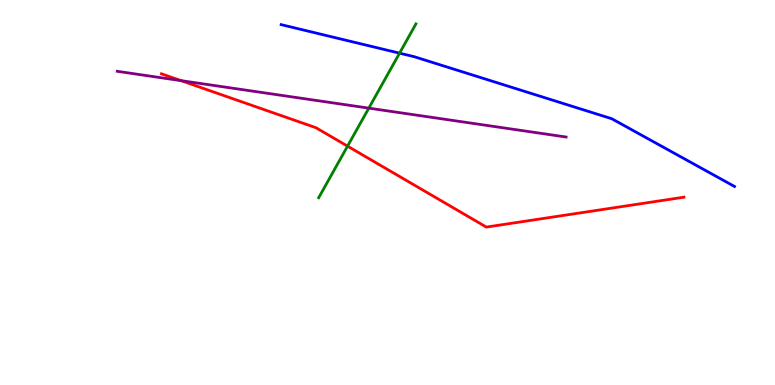[{'lines': ['blue', 'red'], 'intersections': []}, {'lines': ['green', 'red'], 'intersections': [{'x': 4.48, 'y': 6.2}]}, {'lines': ['purple', 'red'], 'intersections': [{'x': 2.34, 'y': 7.91}]}, {'lines': ['blue', 'green'], 'intersections': [{'x': 5.16, 'y': 8.62}]}, {'lines': ['blue', 'purple'], 'intersections': []}, {'lines': ['green', 'purple'], 'intersections': [{'x': 4.76, 'y': 7.19}]}]